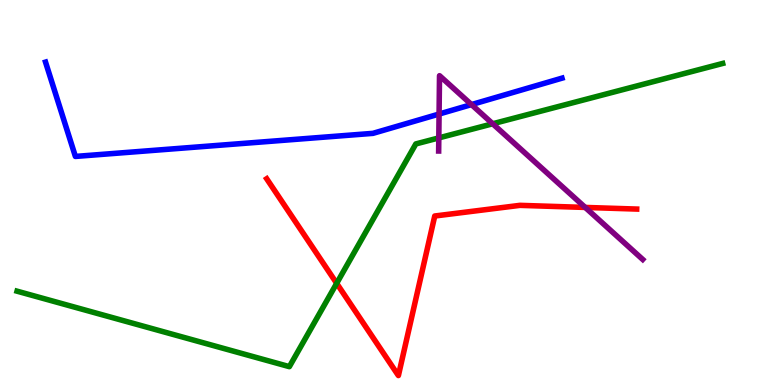[{'lines': ['blue', 'red'], 'intersections': []}, {'lines': ['green', 'red'], 'intersections': [{'x': 4.34, 'y': 2.64}]}, {'lines': ['purple', 'red'], 'intersections': [{'x': 7.55, 'y': 4.61}]}, {'lines': ['blue', 'green'], 'intersections': []}, {'lines': ['blue', 'purple'], 'intersections': [{'x': 5.67, 'y': 7.04}, {'x': 6.08, 'y': 7.28}]}, {'lines': ['green', 'purple'], 'intersections': [{'x': 5.66, 'y': 6.42}, {'x': 6.36, 'y': 6.79}]}]